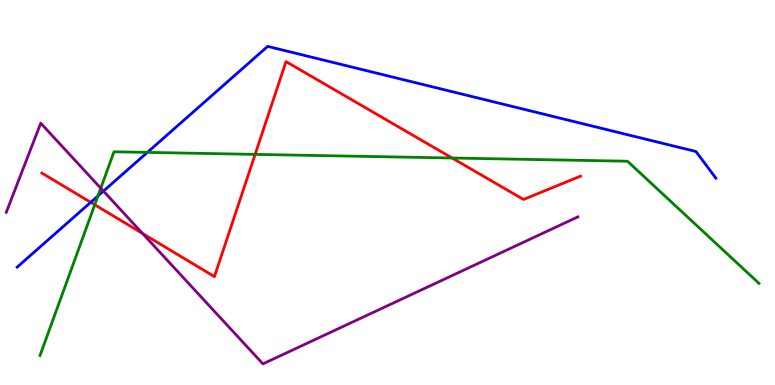[{'lines': ['blue', 'red'], 'intersections': [{'x': 1.17, 'y': 4.74}]}, {'lines': ['green', 'red'], 'intersections': [{'x': 1.22, 'y': 4.68}, {'x': 3.29, 'y': 5.99}, {'x': 5.83, 'y': 5.9}]}, {'lines': ['purple', 'red'], 'intersections': [{'x': 1.84, 'y': 3.94}]}, {'lines': ['blue', 'green'], 'intersections': [{'x': 1.26, 'y': 4.91}, {'x': 1.9, 'y': 6.04}]}, {'lines': ['blue', 'purple'], 'intersections': [{'x': 1.33, 'y': 5.04}]}, {'lines': ['green', 'purple'], 'intersections': [{'x': 1.3, 'y': 5.11}]}]